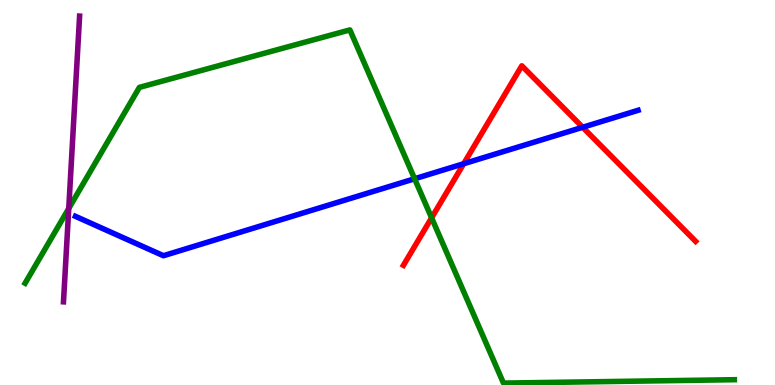[{'lines': ['blue', 'red'], 'intersections': [{'x': 5.98, 'y': 5.75}, {'x': 7.52, 'y': 6.69}]}, {'lines': ['green', 'red'], 'intersections': [{'x': 5.57, 'y': 4.34}]}, {'lines': ['purple', 'red'], 'intersections': []}, {'lines': ['blue', 'green'], 'intersections': [{'x': 5.35, 'y': 5.36}]}, {'lines': ['blue', 'purple'], 'intersections': []}, {'lines': ['green', 'purple'], 'intersections': [{'x': 0.887, 'y': 4.59}]}]